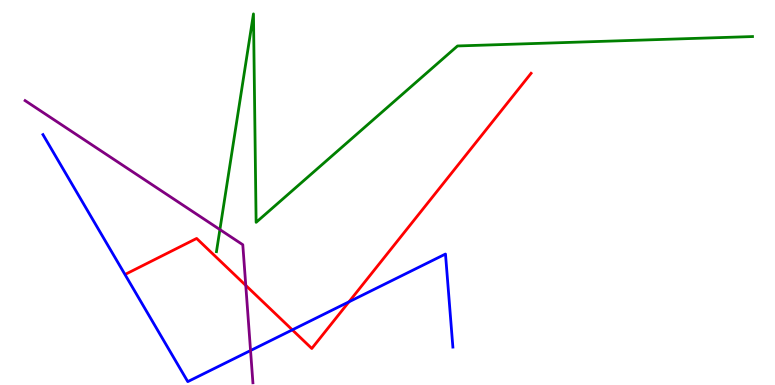[{'lines': ['blue', 'red'], 'intersections': [{'x': 3.77, 'y': 1.43}, {'x': 4.5, 'y': 2.16}]}, {'lines': ['green', 'red'], 'intersections': []}, {'lines': ['purple', 'red'], 'intersections': [{'x': 3.17, 'y': 2.59}]}, {'lines': ['blue', 'green'], 'intersections': []}, {'lines': ['blue', 'purple'], 'intersections': [{'x': 3.23, 'y': 0.895}]}, {'lines': ['green', 'purple'], 'intersections': [{'x': 2.84, 'y': 4.04}]}]